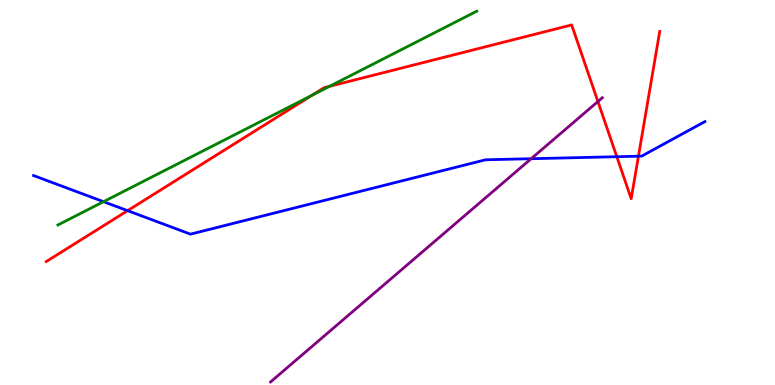[{'lines': ['blue', 'red'], 'intersections': [{'x': 1.65, 'y': 4.53}, {'x': 7.96, 'y': 5.93}, {'x': 8.24, 'y': 5.94}]}, {'lines': ['green', 'red'], 'intersections': [{'x': 4.02, 'y': 7.52}, {'x': 4.25, 'y': 7.76}]}, {'lines': ['purple', 'red'], 'intersections': [{'x': 7.72, 'y': 7.36}]}, {'lines': ['blue', 'green'], 'intersections': [{'x': 1.34, 'y': 4.76}]}, {'lines': ['blue', 'purple'], 'intersections': [{'x': 6.85, 'y': 5.88}]}, {'lines': ['green', 'purple'], 'intersections': []}]